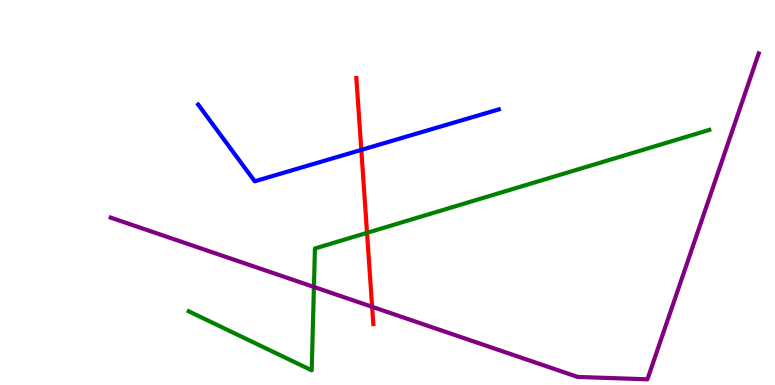[{'lines': ['blue', 'red'], 'intersections': [{'x': 4.66, 'y': 6.11}]}, {'lines': ['green', 'red'], 'intersections': [{'x': 4.74, 'y': 3.95}]}, {'lines': ['purple', 'red'], 'intersections': [{'x': 4.8, 'y': 2.03}]}, {'lines': ['blue', 'green'], 'intersections': []}, {'lines': ['blue', 'purple'], 'intersections': []}, {'lines': ['green', 'purple'], 'intersections': [{'x': 4.05, 'y': 2.55}]}]